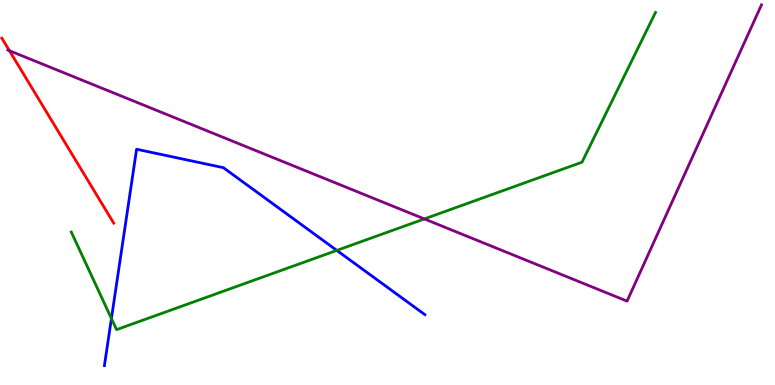[{'lines': ['blue', 'red'], 'intersections': []}, {'lines': ['green', 'red'], 'intersections': []}, {'lines': ['purple', 'red'], 'intersections': [{'x': 0.121, 'y': 8.68}]}, {'lines': ['blue', 'green'], 'intersections': [{'x': 1.44, 'y': 1.73}, {'x': 4.35, 'y': 3.5}]}, {'lines': ['blue', 'purple'], 'intersections': []}, {'lines': ['green', 'purple'], 'intersections': [{'x': 5.48, 'y': 4.31}]}]